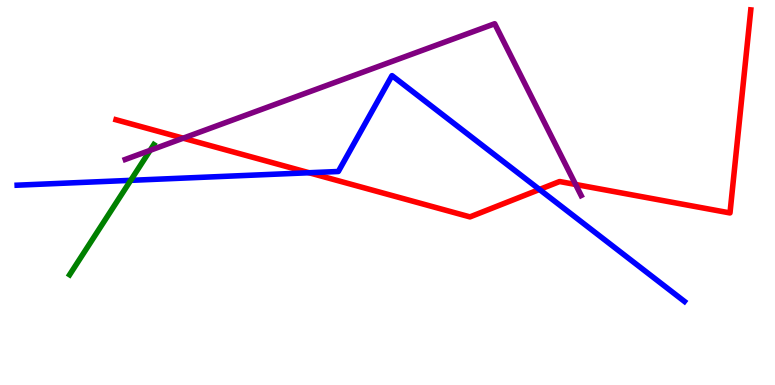[{'lines': ['blue', 'red'], 'intersections': [{'x': 3.99, 'y': 5.51}, {'x': 6.96, 'y': 5.08}]}, {'lines': ['green', 'red'], 'intersections': []}, {'lines': ['purple', 'red'], 'intersections': [{'x': 2.36, 'y': 6.41}, {'x': 7.43, 'y': 5.21}]}, {'lines': ['blue', 'green'], 'intersections': [{'x': 1.69, 'y': 5.32}]}, {'lines': ['blue', 'purple'], 'intersections': []}, {'lines': ['green', 'purple'], 'intersections': [{'x': 1.94, 'y': 6.1}]}]